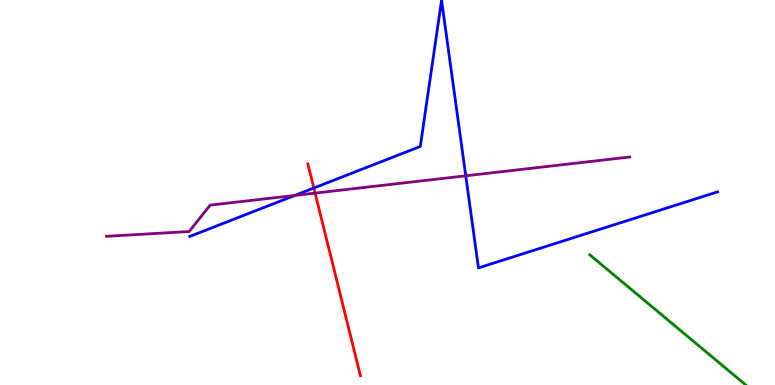[{'lines': ['blue', 'red'], 'intersections': [{'x': 4.05, 'y': 5.12}]}, {'lines': ['green', 'red'], 'intersections': []}, {'lines': ['purple', 'red'], 'intersections': [{'x': 4.07, 'y': 4.98}]}, {'lines': ['blue', 'green'], 'intersections': []}, {'lines': ['blue', 'purple'], 'intersections': [{'x': 3.8, 'y': 4.92}, {'x': 6.01, 'y': 5.43}]}, {'lines': ['green', 'purple'], 'intersections': []}]